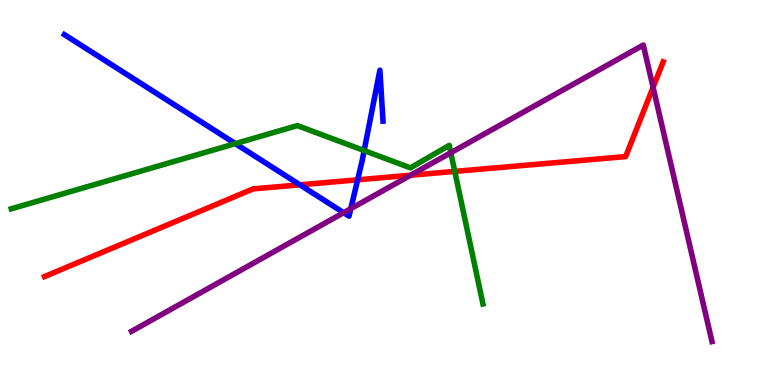[{'lines': ['blue', 'red'], 'intersections': [{'x': 3.87, 'y': 5.2}, {'x': 4.61, 'y': 5.33}]}, {'lines': ['green', 'red'], 'intersections': [{'x': 5.87, 'y': 5.55}]}, {'lines': ['purple', 'red'], 'intersections': [{'x': 5.3, 'y': 5.45}, {'x': 8.43, 'y': 7.73}]}, {'lines': ['blue', 'green'], 'intersections': [{'x': 3.04, 'y': 6.27}, {'x': 4.7, 'y': 6.09}]}, {'lines': ['blue', 'purple'], 'intersections': [{'x': 4.43, 'y': 4.48}, {'x': 4.53, 'y': 4.58}]}, {'lines': ['green', 'purple'], 'intersections': [{'x': 5.82, 'y': 6.03}]}]